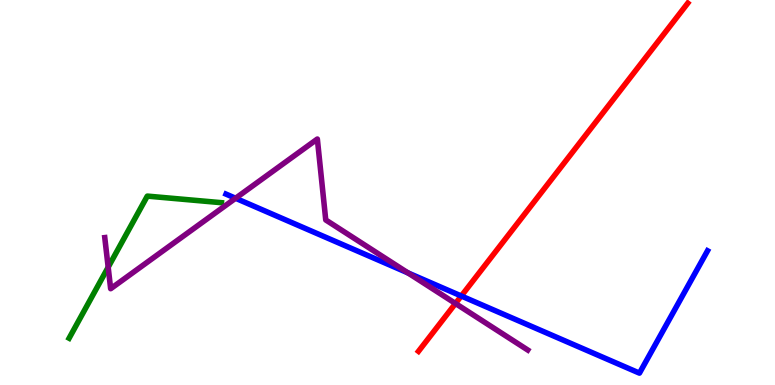[{'lines': ['blue', 'red'], 'intersections': [{'x': 5.95, 'y': 2.31}]}, {'lines': ['green', 'red'], 'intersections': []}, {'lines': ['purple', 'red'], 'intersections': [{'x': 5.88, 'y': 2.12}]}, {'lines': ['blue', 'green'], 'intersections': []}, {'lines': ['blue', 'purple'], 'intersections': [{'x': 3.04, 'y': 4.85}, {'x': 5.26, 'y': 2.91}]}, {'lines': ['green', 'purple'], 'intersections': [{'x': 1.4, 'y': 3.06}]}]